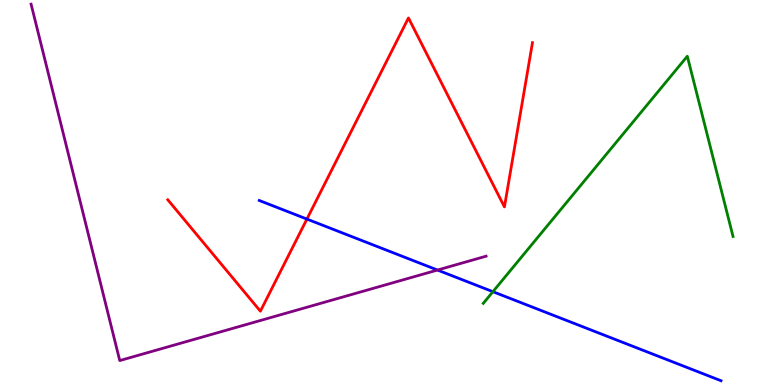[{'lines': ['blue', 'red'], 'intersections': [{'x': 3.96, 'y': 4.31}]}, {'lines': ['green', 'red'], 'intersections': []}, {'lines': ['purple', 'red'], 'intersections': []}, {'lines': ['blue', 'green'], 'intersections': [{'x': 6.36, 'y': 2.42}]}, {'lines': ['blue', 'purple'], 'intersections': [{'x': 5.64, 'y': 2.99}]}, {'lines': ['green', 'purple'], 'intersections': []}]